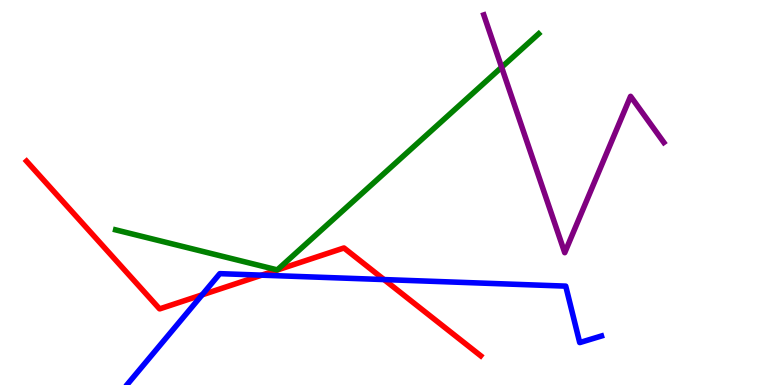[{'lines': ['blue', 'red'], 'intersections': [{'x': 2.61, 'y': 2.34}, {'x': 3.38, 'y': 2.85}, {'x': 4.96, 'y': 2.74}]}, {'lines': ['green', 'red'], 'intersections': []}, {'lines': ['purple', 'red'], 'intersections': []}, {'lines': ['blue', 'green'], 'intersections': []}, {'lines': ['blue', 'purple'], 'intersections': []}, {'lines': ['green', 'purple'], 'intersections': [{'x': 6.47, 'y': 8.25}]}]